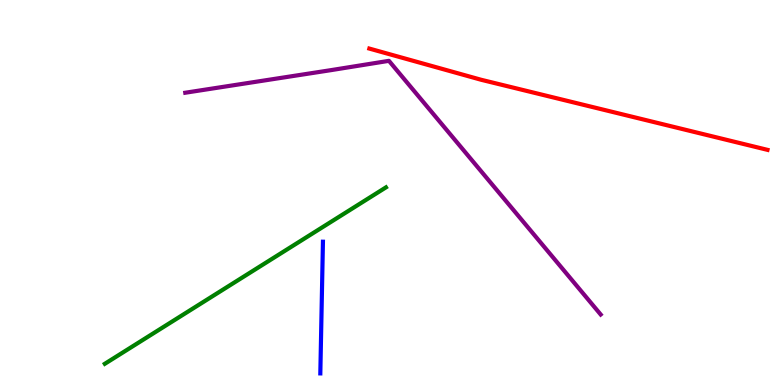[{'lines': ['blue', 'red'], 'intersections': []}, {'lines': ['green', 'red'], 'intersections': []}, {'lines': ['purple', 'red'], 'intersections': []}, {'lines': ['blue', 'green'], 'intersections': []}, {'lines': ['blue', 'purple'], 'intersections': []}, {'lines': ['green', 'purple'], 'intersections': []}]